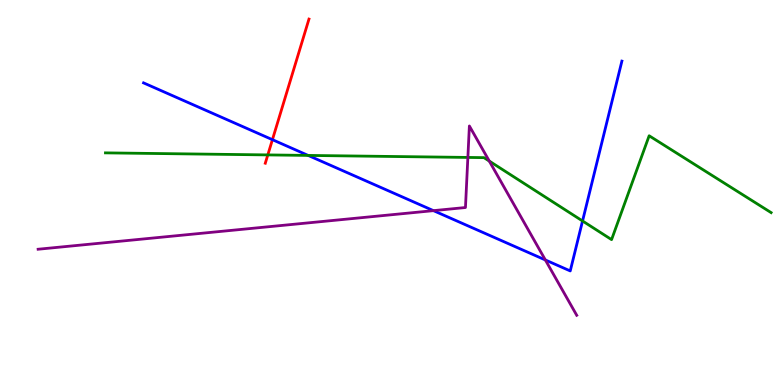[{'lines': ['blue', 'red'], 'intersections': [{'x': 3.52, 'y': 6.37}]}, {'lines': ['green', 'red'], 'intersections': [{'x': 3.46, 'y': 5.98}]}, {'lines': ['purple', 'red'], 'intersections': []}, {'lines': ['blue', 'green'], 'intersections': [{'x': 3.98, 'y': 5.96}, {'x': 7.52, 'y': 4.26}]}, {'lines': ['blue', 'purple'], 'intersections': [{'x': 5.59, 'y': 4.53}, {'x': 7.04, 'y': 3.25}]}, {'lines': ['green', 'purple'], 'intersections': [{'x': 6.04, 'y': 5.91}, {'x': 6.31, 'y': 5.82}]}]